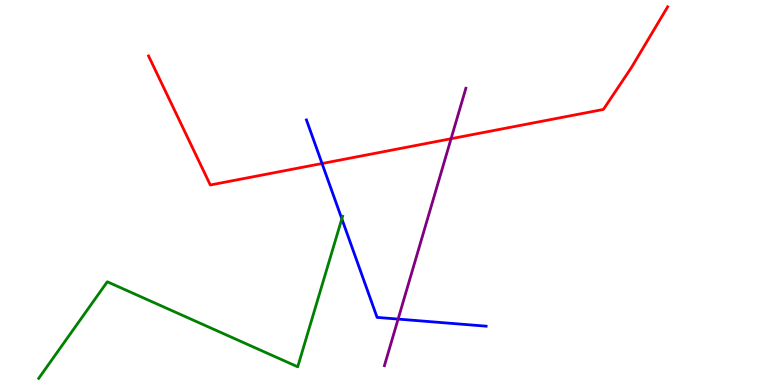[{'lines': ['blue', 'red'], 'intersections': [{'x': 4.16, 'y': 5.75}]}, {'lines': ['green', 'red'], 'intersections': []}, {'lines': ['purple', 'red'], 'intersections': [{'x': 5.82, 'y': 6.4}]}, {'lines': ['blue', 'green'], 'intersections': [{'x': 4.41, 'y': 4.32}]}, {'lines': ['blue', 'purple'], 'intersections': [{'x': 5.14, 'y': 1.71}]}, {'lines': ['green', 'purple'], 'intersections': []}]